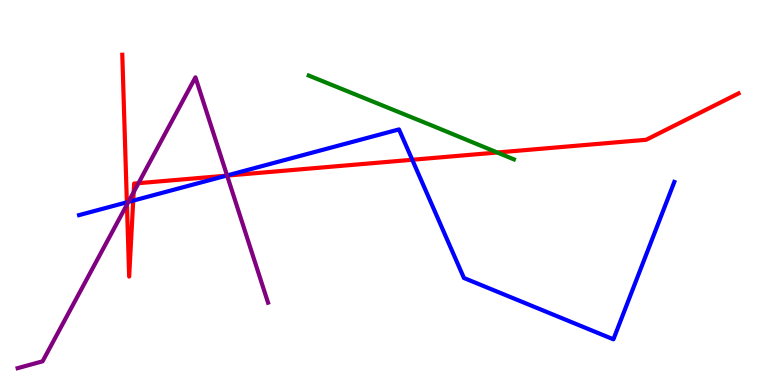[{'lines': ['blue', 'red'], 'intersections': [{'x': 1.64, 'y': 4.75}, {'x': 1.72, 'y': 4.79}, {'x': 2.92, 'y': 5.44}, {'x': 5.32, 'y': 5.85}]}, {'lines': ['green', 'red'], 'intersections': [{'x': 6.42, 'y': 6.04}]}, {'lines': ['purple', 'red'], 'intersections': [{'x': 1.64, 'y': 4.69}, {'x': 1.72, 'y': 5.01}, {'x': 1.79, 'y': 5.24}, {'x': 2.93, 'y': 5.44}]}, {'lines': ['blue', 'green'], 'intersections': []}, {'lines': ['blue', 'purple'], 'intersections': [{'x': 1.66, 'y': 4.76}, {'x': 2.93, 'y': 5.44}]}, {'lines': ['green', 'purple'], 'intersections': []}]